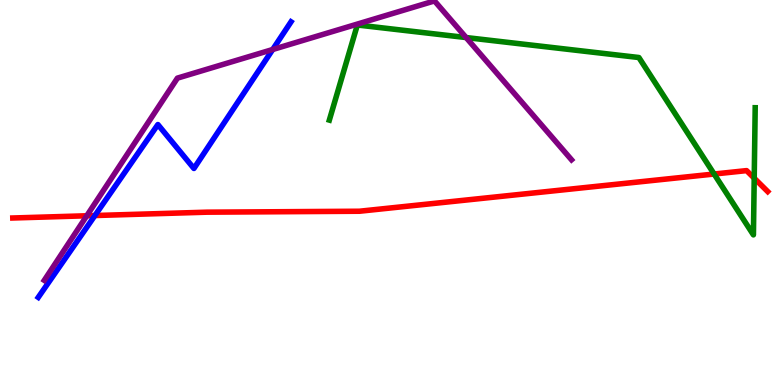[{'lines': ['blue', 'red'], 'intersections': [{'x': 1.22, 'y': 4.4}]}, {'lines': ['green', 'red'], 'intersections': [{'x': 9.21, 'y': 5.48}, {'x': 9.73, 'y': 5.37}]}, {'lines': ['purple', 'red'], 'intersections': [{'x': 1.12, 'y': 4.4}]}, {'lines': ['blue', 'green'], 'intersections': []}, {'lines': ['blue', 'purple'], 'intersections': [{'x': 3.52, 'y': 8.71}]}, {'lines': ['green', 'purple'], 'intersections': [{'x': 6.01, 'y': 9.02}]}]